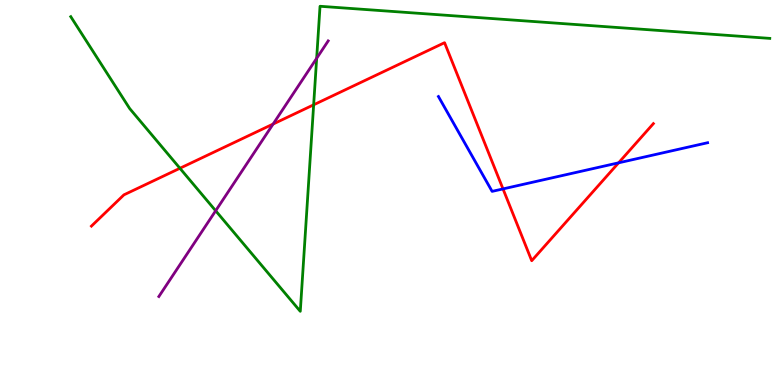[{'lines': ['blue', 'red'], 'intersections': [{'x': 6.49, 'y': 5.09}, {'x': 7.98, 'y': 5.77}]}, {'lines': ['green', 'red'], 'intersections': [{'x': 2.32, 'y': 5.63}, {'x': 4.05, 'y': 7.28}]}, {'lines': ['purple', 'red'], 'intersections': [{'x': 3.52, 'y': 6.78}]}, {'lines': ['blue', 'green'], 'intersections': []}, {'lines': ['blue', 'purple'], 'intersections': []}, {'lines': ['green', 'purple'], 'intersections': [{'x': 2.78, 'y': 4.53}, {'x': 4.09, 'y': 8.49}]}]